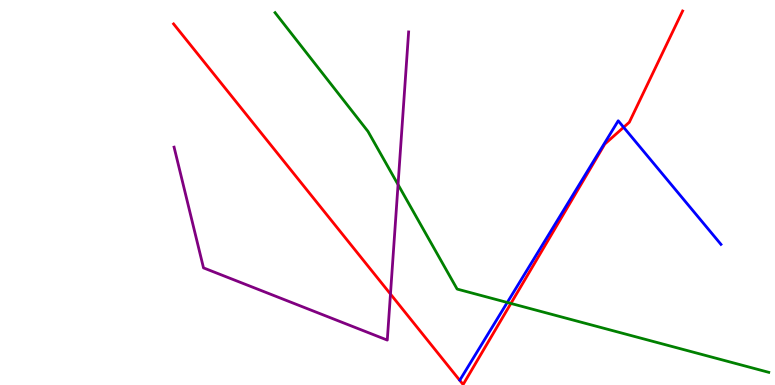[{'lines': ['blue', 'red'], 'intersections': [{'x': 8.05, 'y': 6.69}]}, {'lines': ['green', 'red'], 'intersections': [{'x': 6.59, 'y': 2.12}]}, {'lines': ['purple', 'red'], 'intersections': [{'x': 5.04, 'y': 2.36}]}, {'lines': ['blue', 'green'], 'intersections': [{'x': 6.55, 'y': 2.14}]}, {'lines': ['blue', 'purple'], 'intersections': []}, {'lines': ['green', 'purple'], 'intersections': [{'x': 5.14, 'y': 5.21}]}]